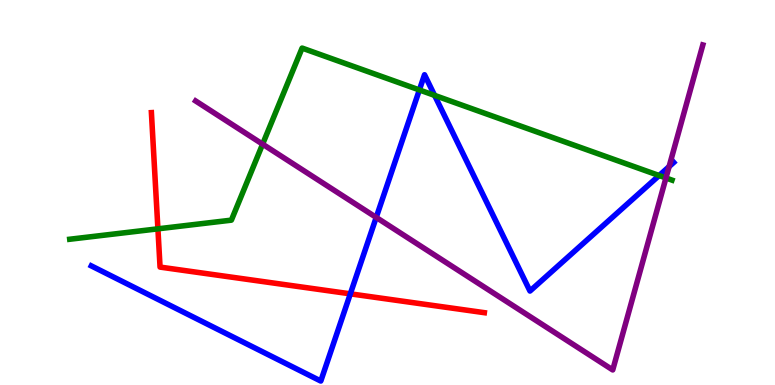[{'lines': ['blue', 'red'], 'intersections': [{'x': 4.52, 'y': 2.37}]}, {'lines': ['green', 'red'], 'intersections': [{'x': 2.04, 'y': 4.06}]}, {'lines': ['purple', 'red'], 'intersections': []}, {'lines': ['blue', 'green'], 'intersections': [{'x': 5.41, 'y': 7.66}, {'x': 5.61, 'y': 7.52}, {'x': 8.5, 'y': 5.44}]}, {'lines': ['blue', 'purple'], 'intersections': [{'x': 4.85, 'y': 4.35}, {'x': 8.63, 'y': 5.67}]}, {'lines': ['green', 'purple'], 'intersections': [{'x': 3.39, 'y': 6.26}, {'x': 8.59, 'y': 5.38}]}]